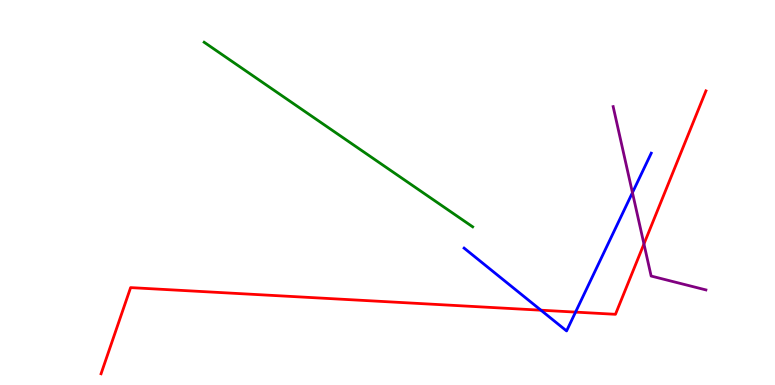[{'lines': ['blue', 'red'], 'intersections': [{'x': 6.98, 'y': 1.94}, {'x': 7.43, 'y': 1.89}]}, {'lines': ['green', 'red'], 'intersections': []}, {'lines': ['purple', 'red'], 'intersections': [{'x': 8.31, 'y': 3.66}]}, {'lines': ['blue', 'green'], 'intersections': []}, {'lines': ['blue', 'purple'], 'intersections': [{'x': 8.16, 'y': 5.0}]}, {'lines': ['green', 'purple'], 'intersections': []}]